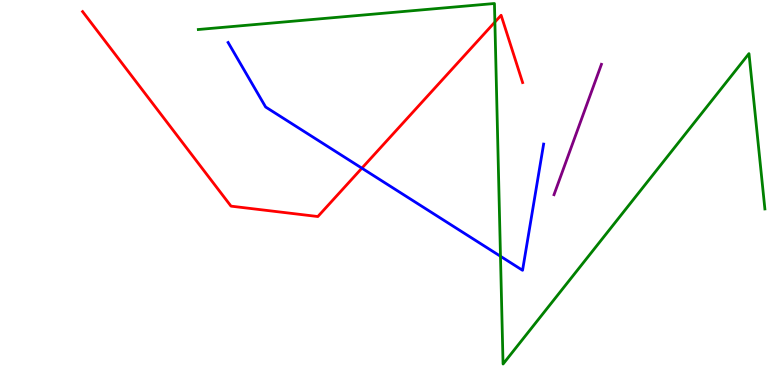[{'lines': ['blue', 'red'], 'intersections': [{'x': 4.67, 'y': 5.63}]}, {'lines': ['green', 'red'], 'intersections': [{'x': 6.39, 'y': 9.43}]}, {'lines': ['purple', 'red'], 'intersections': []}, {'lines': ['blue', 'green'], 'intersections': [{'x': 6.46, 'y': 3.34}]}, {'lines': ['blue', 'purple'], 'intersections': []}, {'lines': ['green', 'purple'], 'intersections': []}]